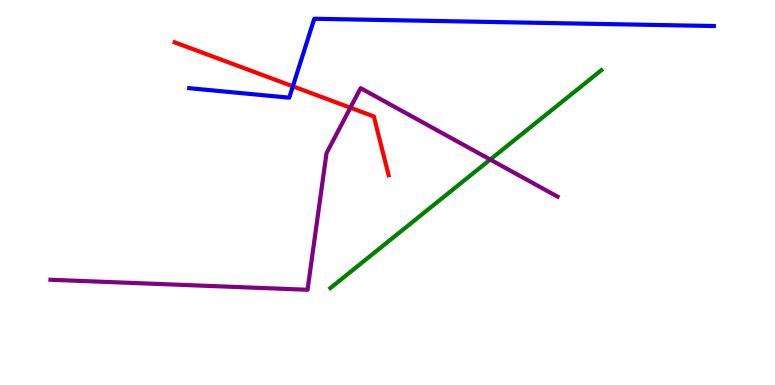[{'lines': ['blue', 'red'], 'intersections': [{'x': 3.78, 'y': 7.76}]}, {'lines': ['green', 'red'], 'intersections': []}, {'lines': ['purple', 'red'], 'intersections': [{'x': 4.52, 'y': 7.2}]}, {'lines': ['blue', 'green'], 'intersections': []}, {'lines': ['blue', 'purple'], 'intersections': []}, {'lines': ['green', 'purple'], 'intersections': [{'x': 6.33, 'y': 5.86}]}]